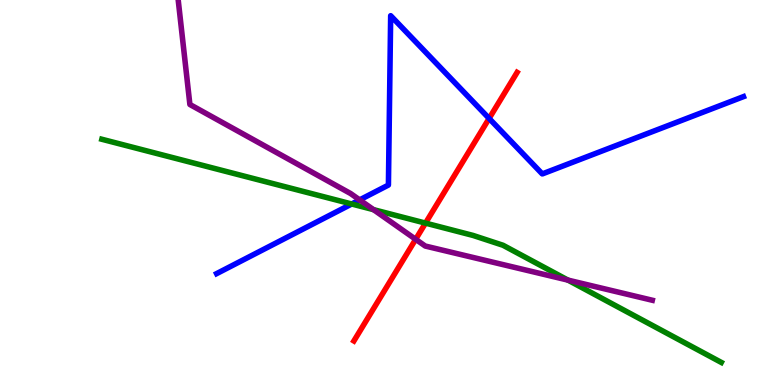[{'lines': ['blue', 'red'], 'intersections': [{'x': 6.31, 'y': 6.92}]}, {'lines': ['green', 'red'], 'intersections': [{'x': 5.49, 'y': 4.2}]}, {'lines': ['purple', 'red'], 'intersections': [{'x': 5.36, 'y': 3.78}]}, {'lines': ['blue', 'green'], 'intersections': [{'x': 4.54, 'y': 4.7}]}, {'lines': ['blue', 'purple'], 'intersections': [{'x': 4.64, 'y': 4.81}]}, {'lines': ['green', 'purple'], 'intersections': [{'x': 4.82, 'y': 4.55}, {'x': 7.33, 'y': 2.72}]}]